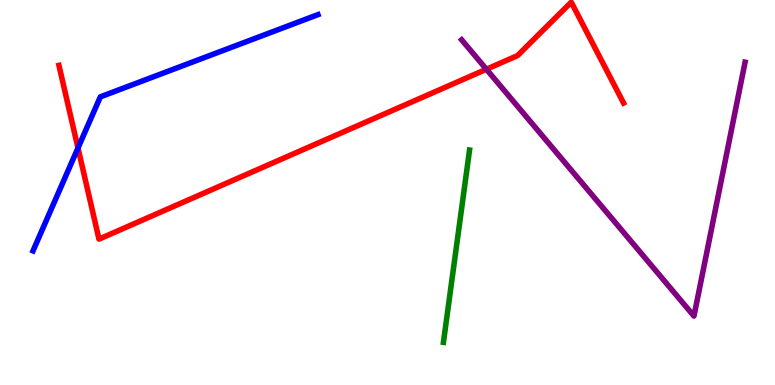[{'lines': ['blue', 'red'], 'intersections': [{'x': 1.01, 'y': 6.16}]}, {'lines': ['green', 'red'], 'intersections': []}, {'lines': ['purple', 'red'], 'intersections': [{'x': 6.28, 'y': 8.2}]}, {'lines': ['blue', 'green'], 'intersections': []}, {'lines': ['blue', 'purple'], 'intersections': []}, {'lines': ['green', 'purple'], 'intersections': []}]